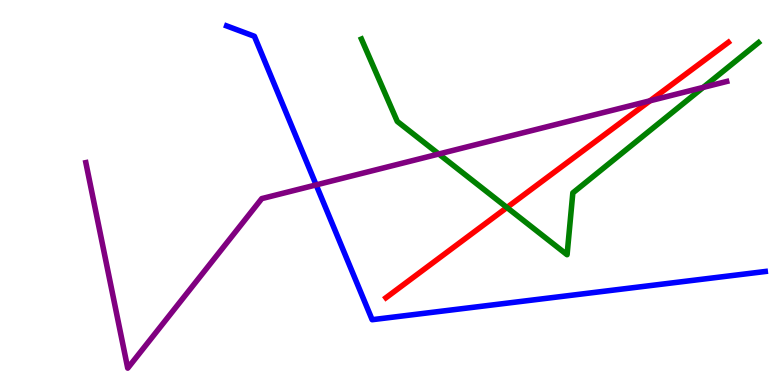[{'lines': ['blue', 'red'], 'intersections': []}, {'lines': ['green', 'red'], 'intersections': [{'x': 6.54, 'y': 4.61}]}, {'lines': ['purple', 'red'], 'intersections': [{'x': 8.39, 'y': 7.38}]}, {'lines': ['blue', 'green'], 'intersections': []}, {'lines': ['blue', 'purple'], 'intersections': [{'x': 4.08, 'y': 5.2}]}, {'lines': ['green', 'purple'], 'intersections': [{'x': 5.66, 'y': 6.0}, {'x': 9.07, 'y': 7.73}]}]